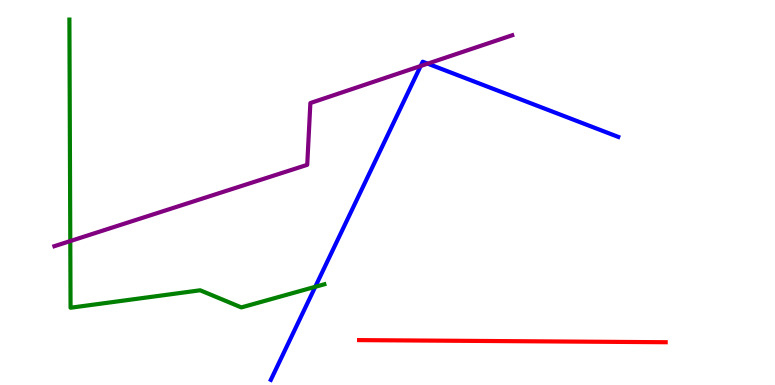[{'lines': ['blue', 'red'], 'intersections': []}, {'lines': ['green', 'red'], 'intersections': []}, {'lines': ['purple', 'red'], 'intersections': []}, {'lines': ['blue', 'green'], 'intersections': [{'x': 4.07, 'y': 2.55}]}, {'lines': ['blue', 'purple'], 'intersections': [{'x': 5.43, 'y': 8.29}, {'x': 5.52, 'y': 8.35}]}, {'lines': ['green', 'purple'], 'intersections': [{'x': 0.907, 'y': 3.74}]}]